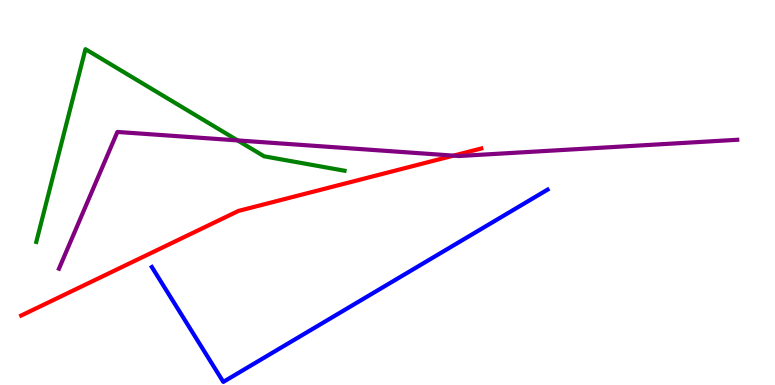[{'lines': ['blue', 'red'], 'intersections': []}, {'lines': ['green', 'red'], 'intersections': []}, {'lines': ['purple', 'red'], 'intersections': [{'x': 5.85, 'y': 5.96}]}, {'lines': ['blue', 'green'], 'intersections': []}, {'lines': ['blue', 'purple'], 'intersections': []}, {'lines': ['green', 'purple'], 'intersections': [{'x': 3.07, 'y': 6.35}]}]